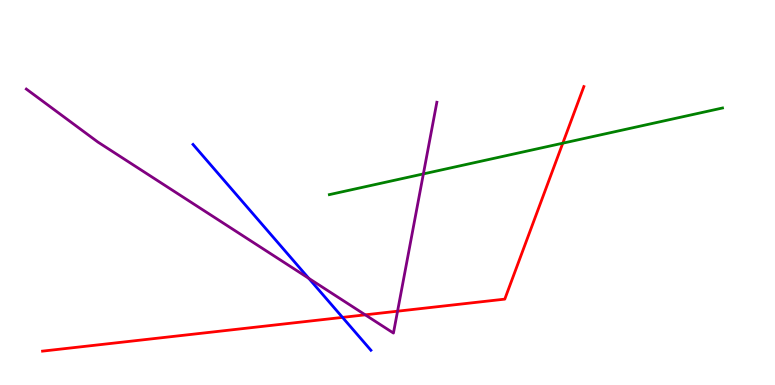[{'lines': ['blue', 'red'], 'intersections': [{'x': 4.42, 'y': 1.76}]}, {'lines': ['green', 'red'], 'intersections': [{'x': 7.26, 'y': 6.28}]}, {'lines': ['purple', 'red'], 'intersections': [{'x': 4.71, 'y': 1.82}, {'x': 5.13, 'y': 1.92}]}, {'lines': ['blue', 'green'], 'intersections': []}, {'lines': ['blue', 'purple'], 'intersections': [{'x': 3.98, 'y': 2.77}]}, {'lines': ['green', 'purple'], 'intersections': [{'x': 5.46, 'y': 5.48}]}]